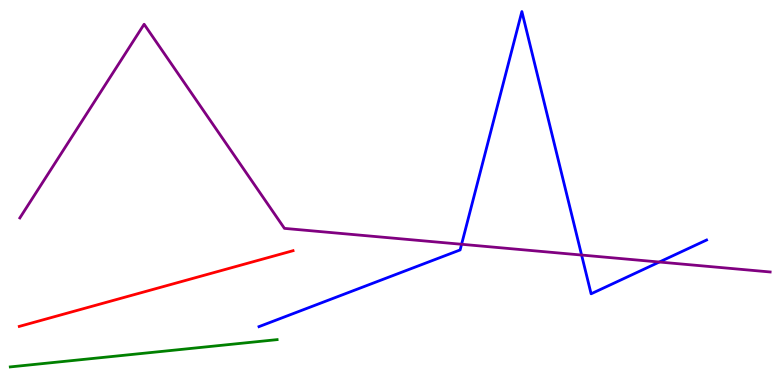[{'lines': ['blue', 'red'], 'intersections': []}, {'lines': ['green', 'red'], 'intersections': []}, {'lines': ['purple', 'red'], 'intersections': []}, {'lines': ['blue', 'green'], 'intersections': []}, {'lines': ['blue', 'purple'], 'intersections': [{'x': 5.96, 'y': 3.66}, {'x': 7.5, 'y': 3.38}, {'x': 8.51, 'y': 3.19}]}, {'lines': ['green', 'purple'], 'intersections': []}]